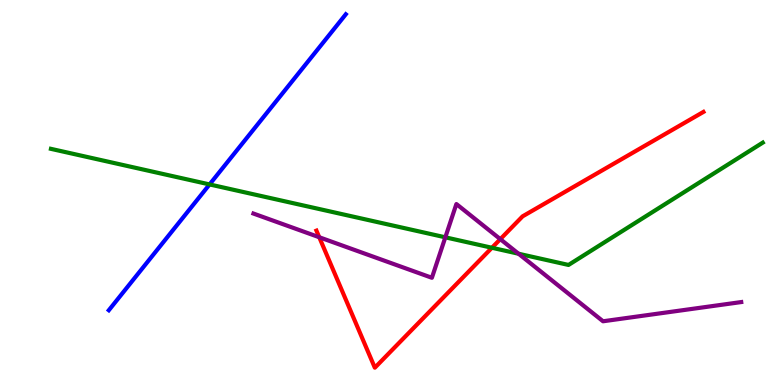[{'lines': ['blue', 'red'], 'intersections': []}, {'lines': ['green', 'red'], 'intersections': [{'x': 6.35, 'y': 3.56}]}, {'lines': ['purple', 'red'], 'intersections': [{'x': 4.12, 'y': 3.84}, {'x': 6.46, 'y': 3.79}]}, {'lines': ['blue', 'green'], 'intersections': [{'x': 2.7, 'y': 5.21}]}, {'lines': ['blue', 'purple'], 'intersections': []}, {'lines': ['green', 'purple'], 'intersections': [{'x': 5.75, 'y': 3.84}, {'x': 6.69, 'y': 3.41}]}]